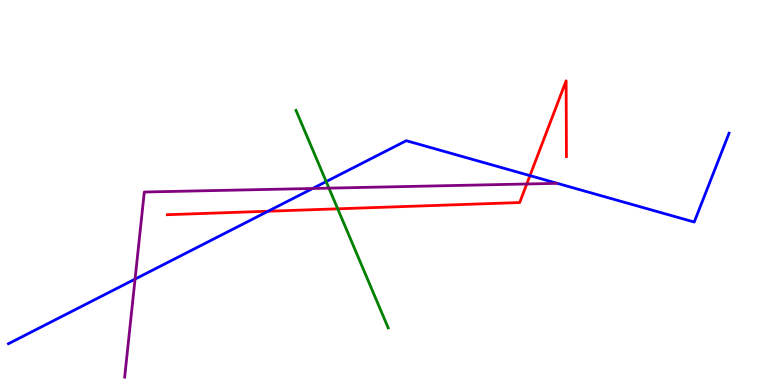[{'lines': ['blue', 'red'], 'intersections': [{'x': 3.46, 'y': 4.51}, {'x': 6.84, 'y': 5.44}]}, {'lines': ['green', 'red'], 'intersections': [{'x': 4.36, 'y': 4.58}]}, {'lines': ['purple', 'red'], 'intersections': [{'x': 6.8, 'y': 5.22}]}, {'lines': ['blue', 'green'], 'intersections': [{'x': 4.21, 'y': 5.28}]}, {'lines': ['blue', 'purple'], 'intersections': [{'x': 1.74, 'y': 2.75}, {'x': 4.03, 'y': 5.1}]}, {'lines': ['green', 'purple'], 'intersections': [{'x': 4.24, 'y': 5.11}]}]